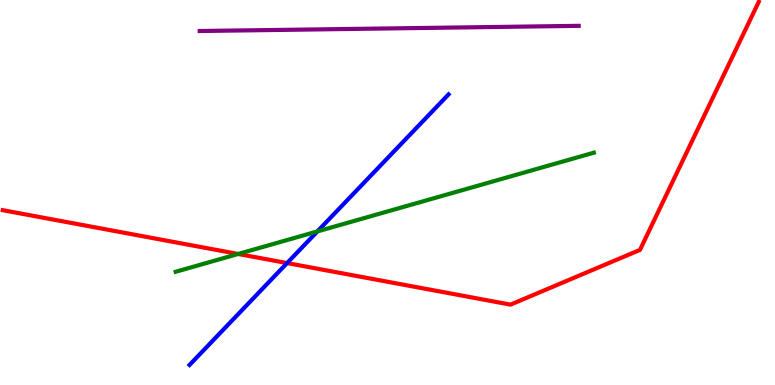[{'lines': ['blue', 'red'], 'intersections': [{'x': 3.7, 'y': 3.17}]}, {'lines': ['green', 'red'], 'intersections': [{'x': 3.07, 'y': 3.4}]}, {'lines': ['purple', 'red'], 'intersections': []}, {'lines': ['blue', 'green'], 'intersections': [{'x': 4.1, 'y': 3.99}]}, {'lines': ['blue', 'purple'], 'intersections': []}, {'lines': ['green', 'purple'], 'intersections': []}]